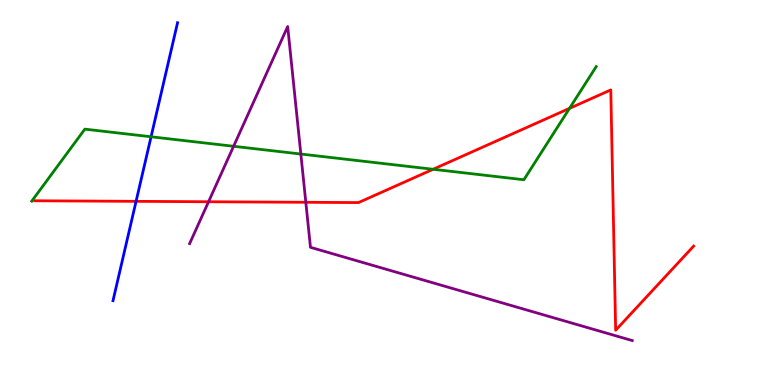[{'lines': ['blue', 'red'], 'intersections': [{'x': 1.76, 'y': 4.77}]}, {'lines': ['green', 'red'], 'intersections': [{'x': 5.59, 'y': 5.6}, {'x': 7.35, 'y': 7.19}]}, {'lines': ['purple', 'red'], 'intersections': [{'x': 2.69, 'y': 4.76}, {'x': 3.95, 'y': 4.75}]}, {'lines': ['blue', 'green'], 'intersections': [{'x': 1.95, 'y': 6.45}]}, {'lines': ['blue', 'purple'], 'intersections': []}, {'lines': ['green', 'purple'], 'intersections': [{'x': 3.01, 'y': 6.2}, {'x': 3.88, 'y': 6.0}]}]